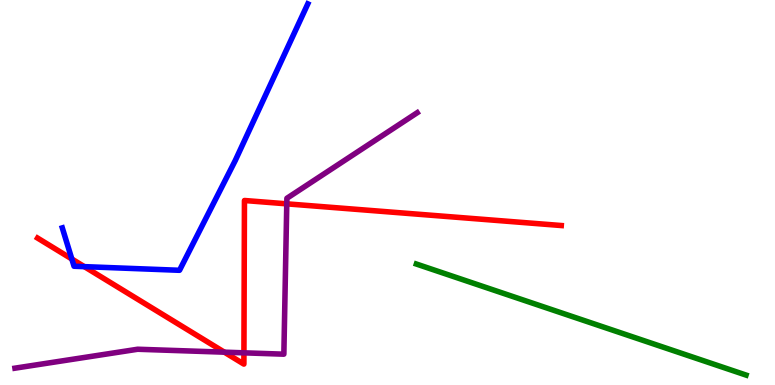[{'lines': ['blue', 'red'], 'intersections': [{'x': 0.927, 'y': 3.27}, {'x': 1.09, 'y': 3.07}]}, {'lines': ['green', 'red'], 'intersections': []}, {'lines': ['purple', 'red'], 'intersections': [{'x': 2.89, 'y': 0.853}, {'x': 3.15, 'y': 0.836}, {'x': 3.7, 'y': 4.71}]}, {'lines': ['blue', 'green'], 'intersections': []}, {'lines': ['blue', 'purple'], 'intersections': []}, {'lines': ['green', 'purple'], 'intersections': []}]